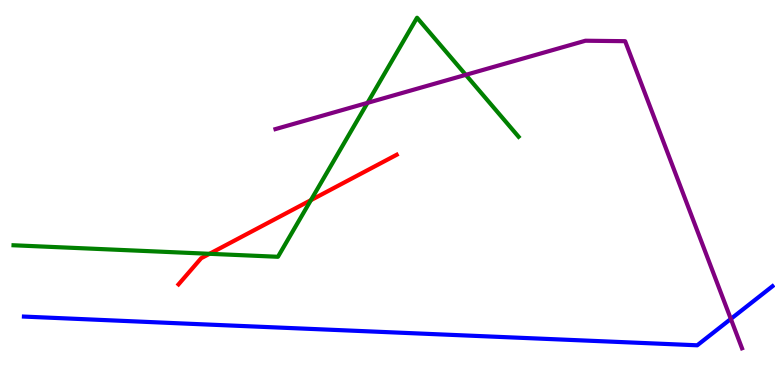[{'lines': ['blue', 'red'], 'intersections': []}, {'lines': ['green', 'red'], 'intersections': [{'x': 2.7, 'y': 3.41}, {'x': 4.01, 'y': 4.8}]}, {'lines': ['purple', 'red'], 'intersections': []}, {'lines': ['blue', 'green'], 'intersections': []}, {'lines': ['blue', 'purple'], 'intersections': [{'x': 9.43, 'y': 1.72}]}, {'lines': ['green', 'purple'], 'intersections': [{'x': 4.74, 'y': 7.33}, {'x': 6.01, 'y': 8.06}]}]